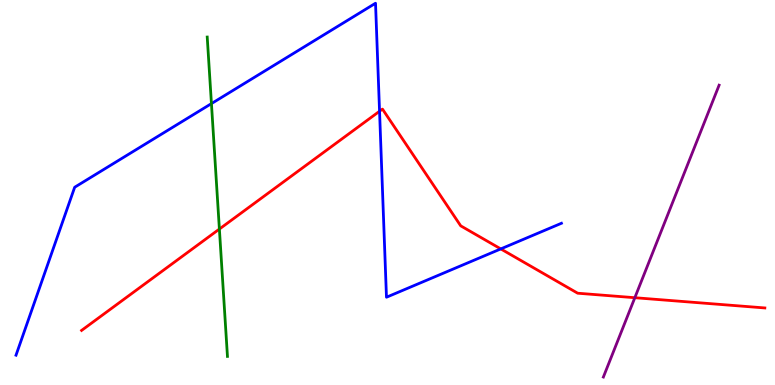[{'lines': ['blue', 'red'], 'intersections': [{'x': 4.9, 'y': 7.11}, {'x': 6.46, 'y': 3.53}]}, {'lines': ['green', 'red'], 'intersections': [{'x': 2.83, 'y': 4.05}]}, {'lines': ['purple', 'red'], 'intersections': [{'x': 8.19, 'y': 2.27}]}, {'lines': ['blue', 'green'], 'intersections': [{'x': 2.73, 'y': 7.31}]}, {'lines': ['blue', 'purple'], 'intersections': []}, {'lines': ['green', 'purple'], 'intersections': []}]